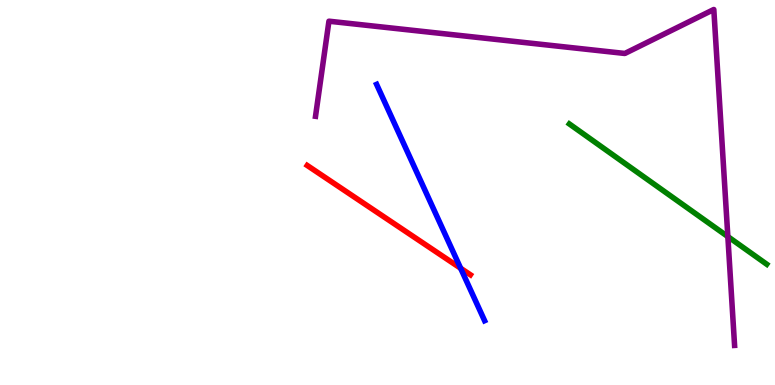[{'lines': ['blue', 'red'], 'intersections': [{'x': 5.94, 'y': 3.03}]}, {'lines': ['green', 'red'], 'intersections': []}, {'lines': ['purple', 'red'], 'intersections': []}, {'lines': ['blue', 'green'], 'intersections': []}, {'lines': ['blue', 'purple'], 'intersections': []}, {'lines': ['green', 'purple'], 'intersections': [{'x': 9.39, 'y': 3.85}]}]